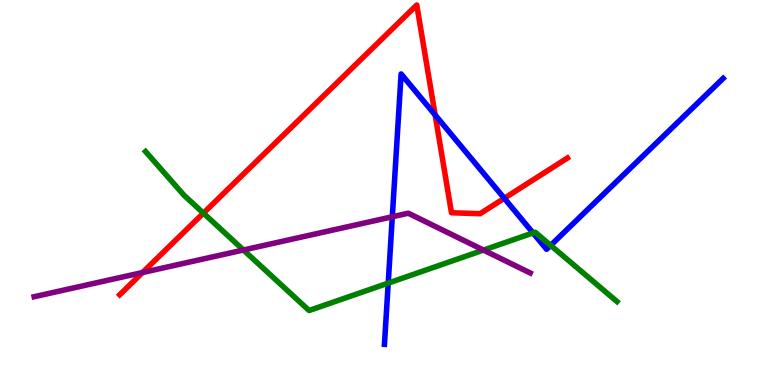[{'lines': ['blue', 'red'], 'intersections': [{'x': 5.61, 'y': 7.01}, {'x': 6.51, 'y': 4.85}]}, {'lines': ['green', 'red'], 'intersections': [{'x': 2.62, 'y': 4.46}]}, {'lines': ['purple', 'red'], 'intersections': [{'x': 1.84, 'y': 2.92}]}, {'lines': ['blue', 'green'], 'intersections': [{'x': 5.01, 'y': 2.65}, {'x': 6.88, 'y': 3.95}, {'x': 7.11, 'y': 3.63}]}, {'lines': ['blue', 'purple'], 'intersections': [{'x': 5.06, 'y': 4.37}]}, {'lines': ['green', 'purple'], 'intersections': [{'x': 3.14, 'y': 3.51}, {'x': 6.24, 'y': 3.5}]}]